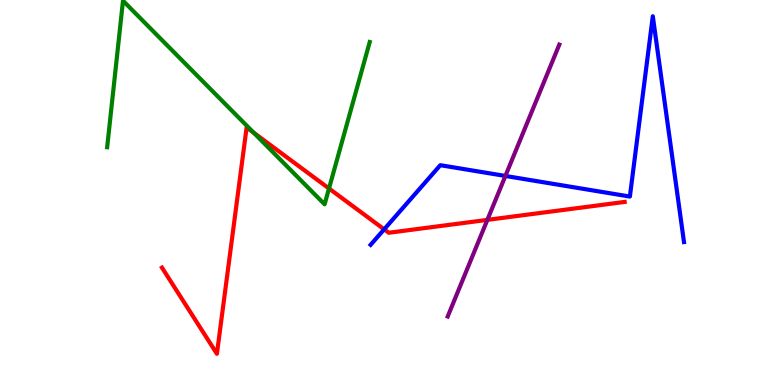[{'lines': ['blue', 'red'], 'intersections': [{'x': 4.96, 'y': 4.04}]}, {'lines': ['green', 'red'], 'intersections': [{'x': 3.27, 'y': 6.55}, {'x': 4.25, 'y': 5.1}]}, {'lines': ['purple', 'red'], 'intersections': [{'x': 6.29, 'y': 4.29}]}, {'lines': ['blue', 'green'], 'intersections': []}, {'lines': ['blue', 'purple'], 'intersections': [{'x': 6.52, 'y': 5.43}]}, {'lines': ['green', 'purple'], 'intersections': []}]